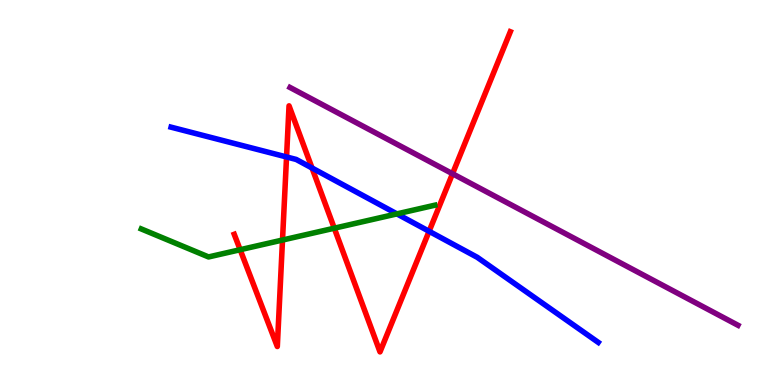[{'lines': ['blue', 'red'], 'intersections': [{'x': 3.7, 'y': 5.92}, {'x': 4.03, 'y': 5.64}, {'x': 5.54, 'y': 3.99}]}, {'lines': ['green', 'red'], 'intersections': [{'x': 3.1, 'y': 3.51}, {'x': 3.65, 'y': 3.77}, {'x': 4.31, 'y': 4.07}]}, {'lines': ['purple', 'red'], 'intersections': [{'x': 5.84, 'y': 5.49}]}, {'lines': ['blue', 'green'], 'intersections': [{'x': 5.12, 'y': 4.44}]}, {'lines': ['blue', 'purple'], 'intersections': []}, {'lines': ['green', 'purple'], 'intersections': []}]